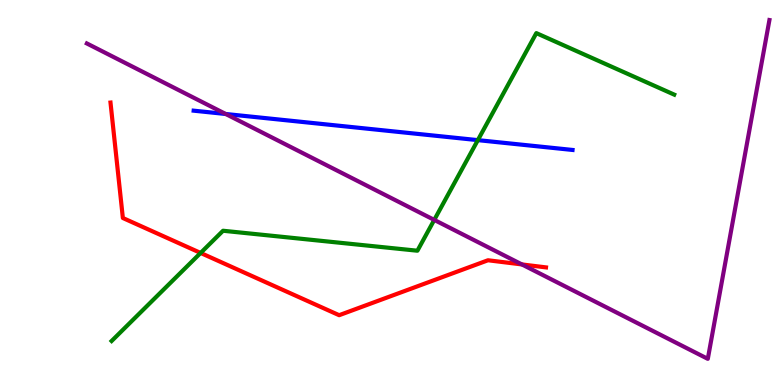[{'lines': ['blue', 'red'], 'intersections': []}, {'lines': ['green', 'red'], 'intersections': [{'x': 2.59, 'y': 3.43}]}, {'lines': ['purple', 'red'], 'intersections': [{'x': 6.73, 'y': 3.13}]}, {'lines': ['blue', 'green'], 'intersections': [{'x': 6.17, 'y': 6.36}]}, {'lines': ['blue', 'purple'], 'intersections': [{'x': 2.91, 'y': 7.04}]}, {'lines': ['green', 'purple'], 'intersections': [{'x': 5.6, 'y': 4.29}]}]